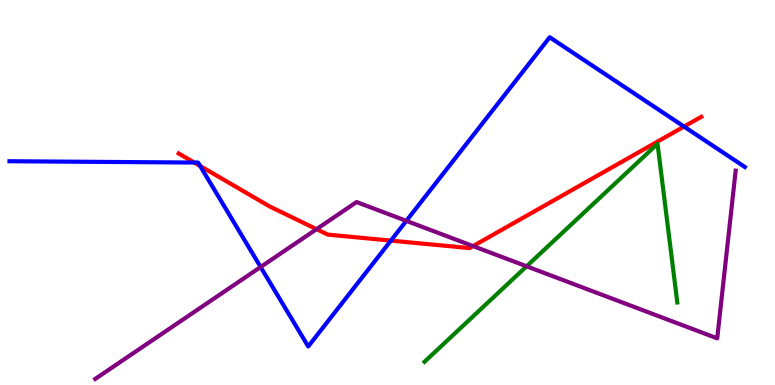[{'lines': ['blue', 'red'], 'intersections': [{'x': 2.51, 'y': 5.78}, {'x': 2.58, 'y': 5.69}, {'x': 5.04, 'y': 3.75}, {'x': 8.83, 'y': 6.71}]}, {'lines': ['green', 'red'], 'intersections': []}, {'lines': ['purple', 'red'], 'intersections': [{'x': 4.08, 'y': 4.05}, {'x': 6.1, 'y': 3.61}]}, {'lines': ['blue', 'green'], 'intersections': []}, {'lines': ['blue', 'purple'], 'intersections': [{'x': 3.36, 'y': 3.07}, {'x': 5.24, 'y': 4.26}]}, {'lines': ['green', 'purple'], 'intersections': [{'x': 6.79, 'y': 3.08}]}]